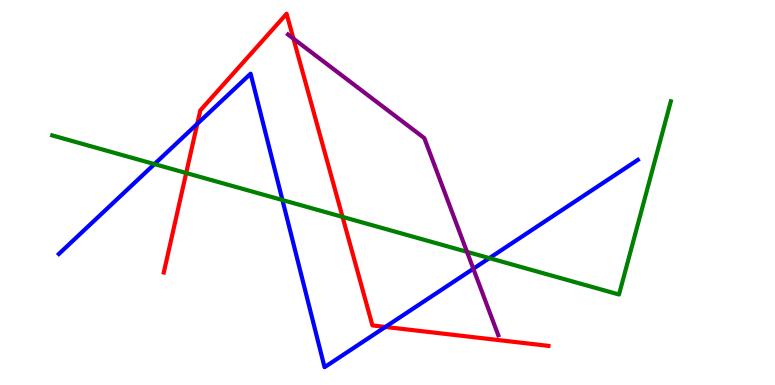[{'lines': ['blue', 'red'], 'intersections': [{'x': 2.55, 'y': 6.78}, {'x': 4.97, 'y': 1.51}]}, {'lines': ['green', 'red'], 'intersections': [{'x': 2.4, 'y': 5.51}, {'x': 4.42, 'y': 4.37}]}, {'lines': ['purple', 'red'], 'intersections': [{'x': 3.79, 'y': 9.0}]}, {'lines': ['blue', 'green'], 'intersections': [{'x': 1.99, 'y': 5.74}, {'x': 3.64, 'y': 4.8}, {'x': 6.31, 'y': 3.3}]}, {'lines': ['blue', 'purple'], 'intersections': [{'x': 6.11, 'y': 3.02}]}, {'lines': ['green', 'purple'], 'intersections': [{'x': 6.03, 'y': 3.46}]}]